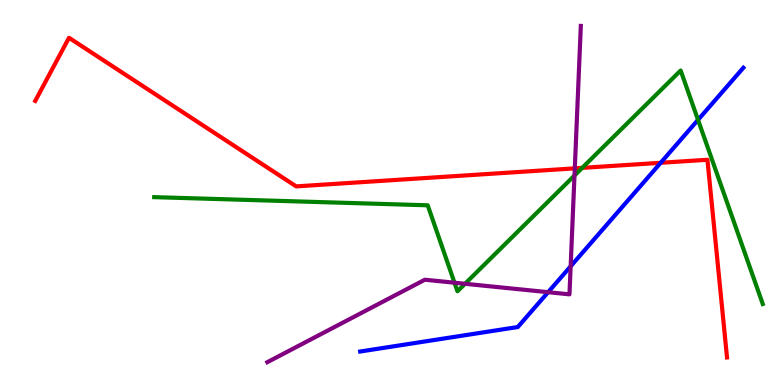[{'lines': ['blue', 'red'], 'intersections': [{'x': 8.52, 'y': 5.77}]}, {'lines': ['green', 'red'], 'intersections': [{'x': 7.51, 'y': 5.64}]}, {'lines': ['purple', 'red'], 'intersections': [{'x': 7.42, 'y': 5.63}]}, {'lines': ['blue', 'green'], 'intersections': [{'x': 9.01, 'y': 6.89}]}, {'lines': ['blue', 'purple'], 'intersections': [{'x': 7.07, 'y': 2.41}, {'x': 7.36, 'y': 3.08}]}, {'lines': ['green', 'purple'], 'intersections': [{'x': 5.86, 'y': 2.66}, {'x': 6.0, 'y': 2.63}, {'x': 7.41, 'y': 5.44}]}]